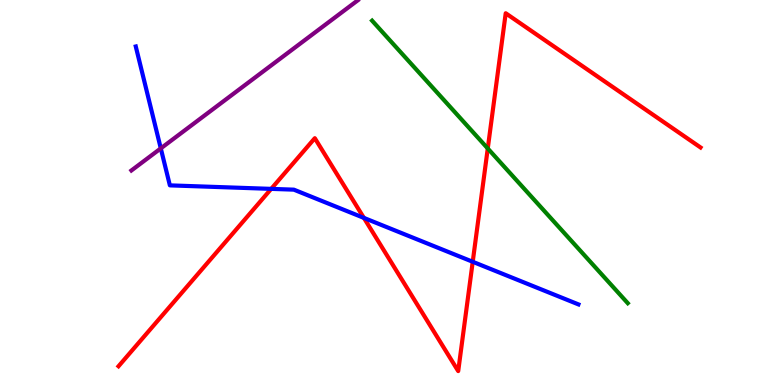[{'lines': ['blue', 'red'], 'intersections': [{'x': 3.5, 'y': 5.09}, {'x': 4.7, 'y': 4.34}, {'x': 6.1, 'y': 3.2}]}, {'lines': ['green', 'red'], 'intersections': [{'x': 6.29, 'y': 6.14}]}, {'lines': ['purple', 'red'], 'intersections': []}, {'lines': ['blue', 'green'], 'intersections': []}, {'lines': ['blue', 'purple'], 'intersections': [{'x': 2.07, 'y': 6.15}]}, {'lines': ['green', 'purple'], 'intersections': []}]